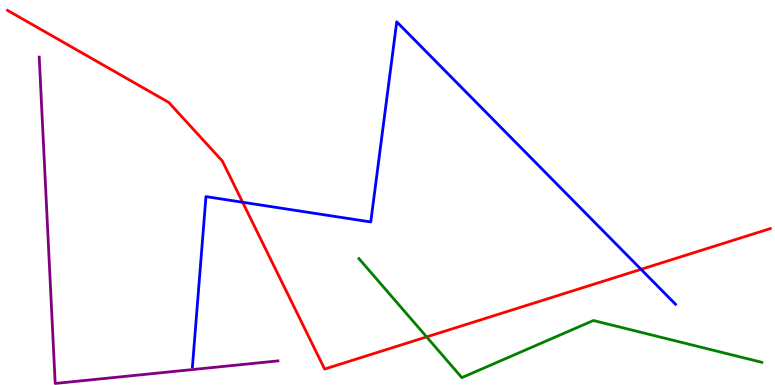[{'lines': ['blue', 'red'], 'intersections': [{'x': 3.13, 'y': 4.75}, {'x': 8.27, 'y': 3.0}]}, {'lines': ['green', 'red'], 'intersections': [{'x': 5.5, 'y': 1.25}]}, {'lines': ['purple', 'red'], 'intersections': []}, {'lines': ['blue', 'green'], 'intersections': []}, {'lines': ['blue', 'purple'], 'intersections': []}, {'lines': ['green', 'purple'], 'intersections': []}]